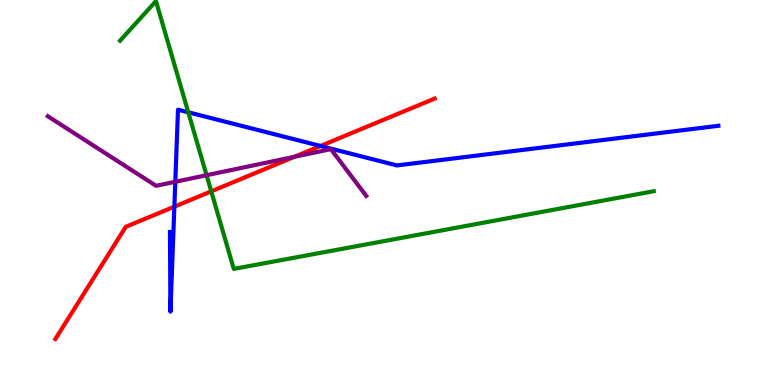[{'lines': ['blue', 'red'], 'intersections': [{'x': 2.25, 'y': 4.63}, {'x': 4.14, 'y': 6.21}]}, {'lines': ['green', 'red'], 'intersections': [{'x': 2.73, 'y': 5.03}]}, {'lines': ['purple', 'red'], 'intersections': [{'x': 3.8, 'y': 5.93}]}, {'lines': ['blue', 'green'], 'intersections': [{'x': 2.43, 'y': 7.08}]}, {'lines': ['blue', 'purple'], 'intersections': [{'x': 2.26, 'y': 5.28}]}, {'lines': ['green', 'purple'], 'intersections': [{'x': 2.67, 'y': 5.45}]}]